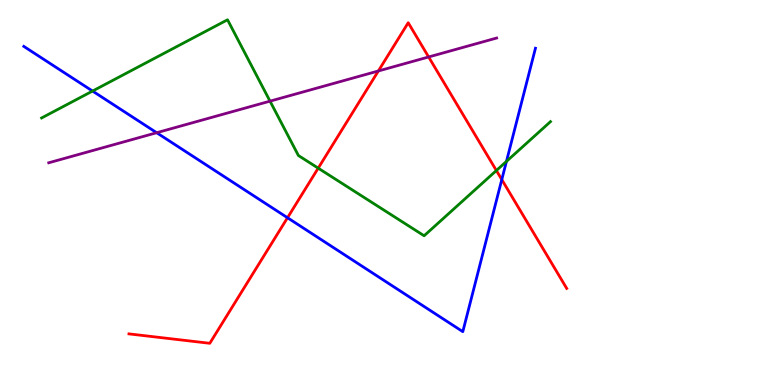[{'lines': ['blue', 'red'], 'intersections': [{'x': 3.71, 'y': 4.34}, {'x': 6.47, 'y': 5.34}]}, {'lines': ['green', 'red'], 'intersections': [{'x': 4.11, 'y': 5.63}, {'x': 6.4, 'y': 5.57}]}, {'lines': ['purple', 'red'], 'intersections': [{'x': 4.88, 'y': 8.16}, {'x': 5.53, 'y': 8.52}]}, {'lines': ['blue', 'green'], 'intersections': [{'x': 1.19, 'y': 7.63}, {'x': 6.53, 'y': 5.81}]}, {'lines': ['blue', 'purple'], 'intersections': [{'x': 2.02, 'y': 6.55}]}, {'lines': ['green', 'purple'], 'intersections': [{'x': 3.48, 'y': 7.37}]}]